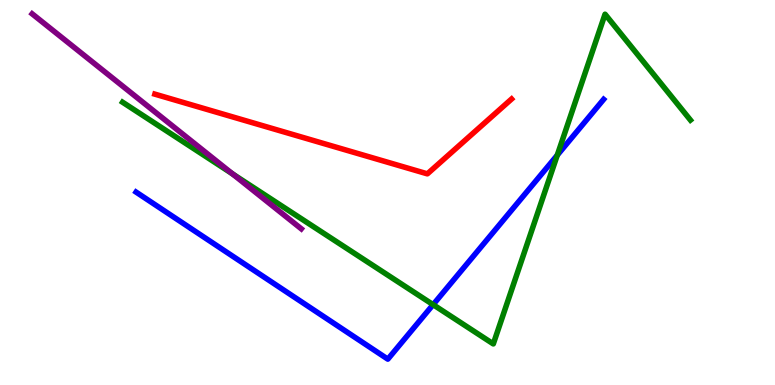[{'lines': ['blue', 'red'], 'intersections': []}, {'lines': ['green', 'red'], 'intersections': []}, {'lines': ['purple', 'red'], 'intersections': []}, {'lines': ['blue', 'green'], 'intersections': [{'x': 5.59, 'y': 2.09}, {'x': 7.19, 'y': 5.97}]}, {'lines': ['blue', 'purple'], 'intersections': []}, {'lines': ['green', 'purple'], 'intersections': [{'x': 3.0, 'y': 5.48}]}]